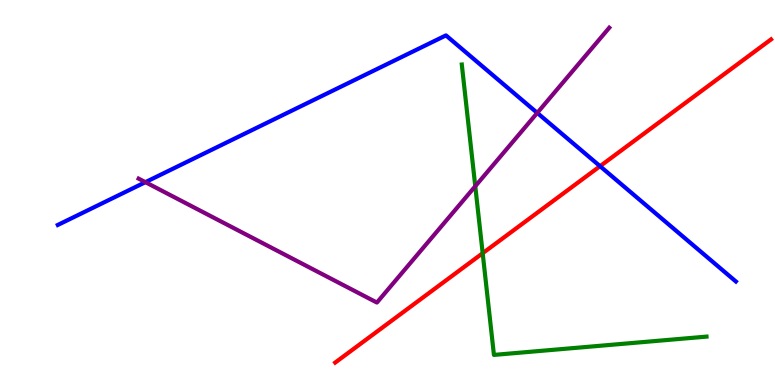[{'lines': ['blue', 'red'], 'intersections': [{'x': 7.74, 'y': 5.68}]}, {'lines': ['green', 'red'], 'intersections': [{'x': 6.23, 'y': 3.42}]}, {'lines': ['purple', 'red'], 'intersections': []}, {'lines': ['blue', 'green'], 'intersections': []}, {'lines': ['blue', 'purple'], 'intersections': [{'x': 1.88, 'y': 5.27}, {'x': 6.93, 'y': 7.07}]}, {'lines': ['green', 'purple'], 'intersections': [{'x': 6.13, 'y': 5.16}]}]